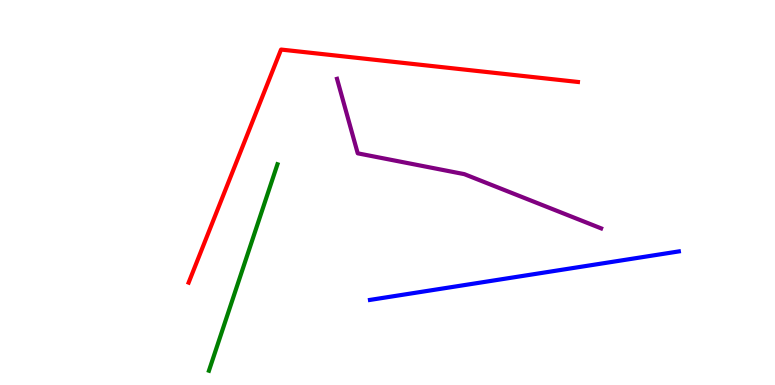[{'lines': ['blue', 'red'], 'intersections': []}, {'lines': ['green', 'red'], 'intersections': []}, {'lines': ['purple', 'red'], 'intersections': []}, {'lines': ['blue', 'green'], 'intersections': []}, {'lines': ['blue', 'purple'], 'intersections': []}, {'lines': ['green', 'purple'], 'intersections': []}]